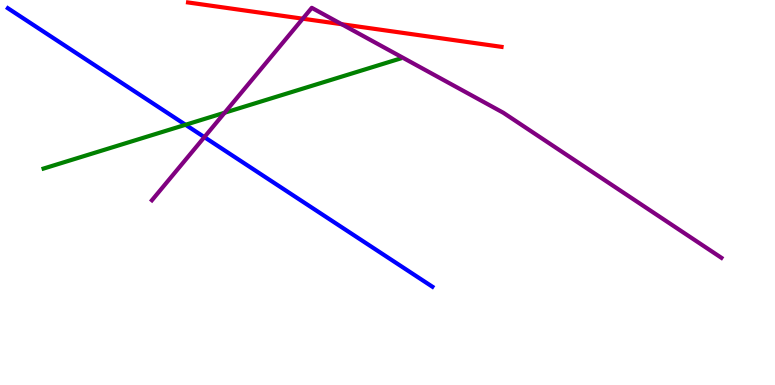[{'lines': ['blue', 'red'], 'intersections': []}, {'lines': ['green', 'red'], 'intersections': []}, {'lines': ['purple', 'red'], 'intersections': [{'x': 3.91, 'y': 9.51}, {'x': 4.41, 'y': 9.37}]}, {'lines': ['blue', 'green'], 'intersections': [{'x': 2.39, 'y': 6.76}]}, {'lines': ['blue', 'purple'], 'intersections': [{'x': 2.64, 'y': 6.44}]}, {'lines': ['green', 'purple'], 'intersections': [{'x': 2.9, 'y': 7.07}]}]